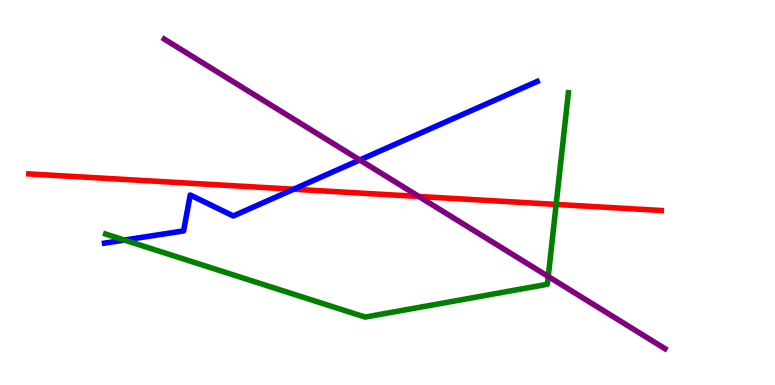[{'lines': ['blue', 'red'], 'intersections': [{'x': 3.79, 'y': 5.08}]}, {'lines': ['green', 'red'], 'intersections': [{'x': 7.18, 'y': 4.69}]}, {'lines': ['purple', 'red'], 'intersections': [{'x': 5.4, 'y': 4.9}]}, {'lines': ['blue', 'green'], 'intersections': [{'x': 1.61, 'y': 3.76}]}, {'lines': ['blue', 'purple'], 'intersections': [{'x': 4.64, 'y': 5.84}]}, {'lines': ['green', 'purple'], 'intersections': [{'x': 7.07, 'y': 2.82}]}]